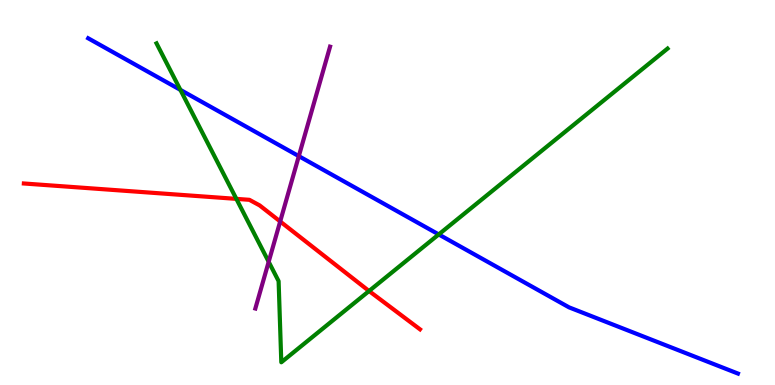[{'lines': ['blue', 'red'], 'intersections': []}, {'lines': ['green', 'red'], 'intersections': [{'x': 3.05, 'y': 4.83}, {'x': 4.76, 'y': 2.44}]}, {'lines': ['purple', 'red'], 'intersections': [{'x': 3.62, 'y': 4.25}]}, {'lines': ['blue', 'green'], 'intersections': [{'x': 2.33, 'y': 7.67}, {'x': 5.66, 'y': 3.91}]}, {'lines': ['blue', 'purple'], 'intersections': [{'x': 3.86, 'y': 5.94}]}, {'lines': ['green', 'purple'], 'intersections': [{'x': 3.47, 'y': 3.2}]}]